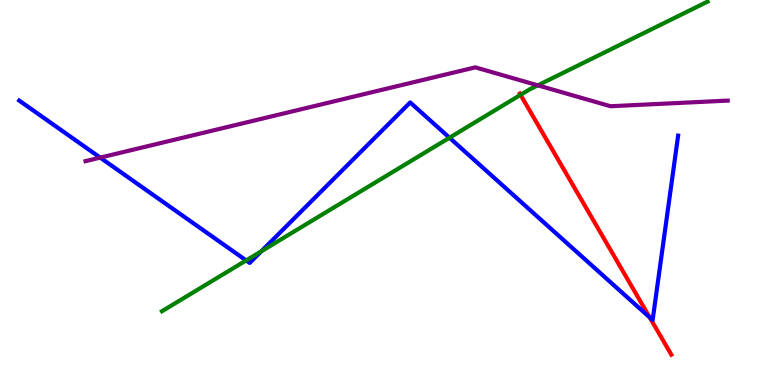[{'lines': ['blue', 'red'], 'intersections': [{'x': 8.38, 'y': 1.76}]}, {'lines': ['green', 'red'], 'intersections': [{'x': 6.72, 'y': 7.54}]}, {'lines': ['purple', 'red'], 'intersections': []}, {'lines': ['blue', 'green'], 'intersections': [{'x': 3.18, 'y': 3.24}, {'x': 3.37, 'y': 3.47}, {'x': 5.8, 'y': 6.42}]}, {'lines': ['blue', 'purple'], 'intersections': [{'x': 1.29, 'y': 5.91}]}, {'lines': ['green', 'purple'], 'intersections': [{'x': 6.94, 'y': 7.78}]}]